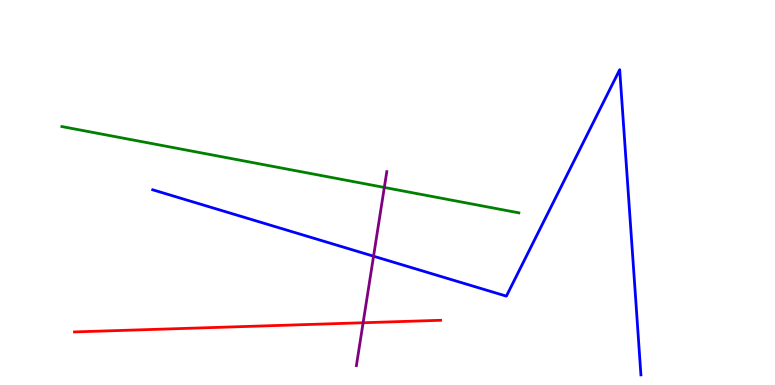[{'lines': ['blue', 'red'], 'intersections': []}, {'lines': ['green', 'red'], 'intersections': []}, {'lines': ['purple', 'red'], 'intersections': [{'x': 4.69, 'y': 1.62}]}, {'lines': ['blue', 'green'], 'intersections': []}, {'lines': ['blue', 'purple'], 'intersections': [{'x': 4.82, 'y': 3.35}]}, {'lines': ['green', 'purple'], 'intersections': [{'x': 4.96, 'y': 5.13}]}]